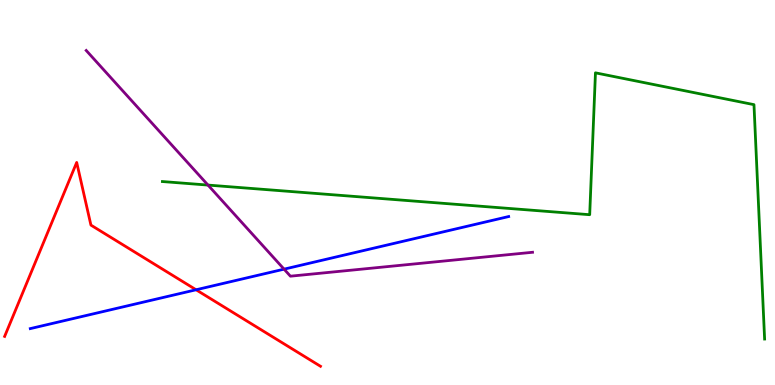[{'lines': ['blue', 'red'], 'intersections': [{'x': 2.53, 'y': 2.47}]}, {'lines': ['green', 'red'], 'intersections': []}, {'lines': ['purple', 'red'], 'intersections': []}, {'lines': ['blue', 'green'], 'intersections': []}, {'lines': ['blue', 'purple'], 'intersections': [{'x': 3.67, 'y': 3.01}]}, {'lines': ['green', 'purple'], 'intersections': [{'x': 2.68, 'y': 5.19}]}]